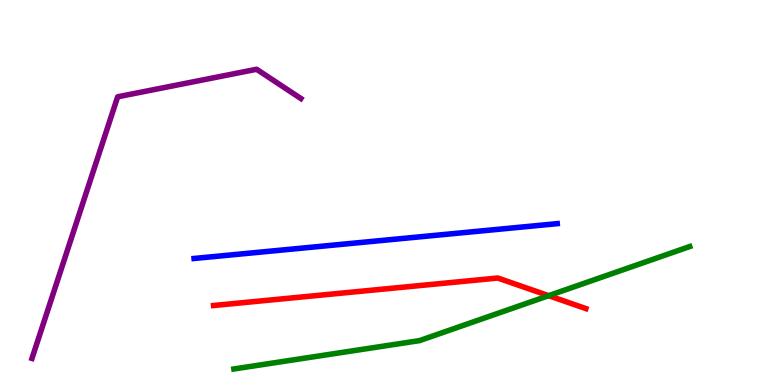[{'lines': ['blue', 'red'], 'intersections': []}, {'lines': ['green', 'red'], 'intersections': [{'x': 7.08, 'y': 2.32}]}, {'lines': ['purple', 'red'], 'intersections': []}, {'lines': ['blue', 'green'], 'intersections': []}, {'lines': ['blue', 'purple'], 'intersections': []}, {'lines': ['green', 'purple'], 'intersections': []}]